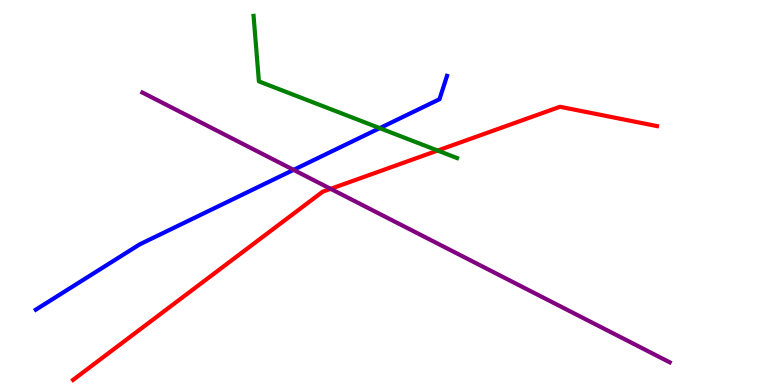[{'lines': ['blue', 'red'], 'intersections': []}, {'lines': ['green', 'red'], 'intersections': [{'x': 5.65, 'y': 6.09}]}, {'lines': ['purple', 'red'], 'intersections': [{'x': 4.27, 'y': 5.1}]}, {'lines': ['blue', 'green'], 'intersections': [{'x': 4.9, 'y': 6.67}]}, {'lines': ['blue', 'purple'], 'intersections': [{'x': 3.79, 'y': 5.59}]}, {'lines': ['green', 'purple'], 'intersections': []}]